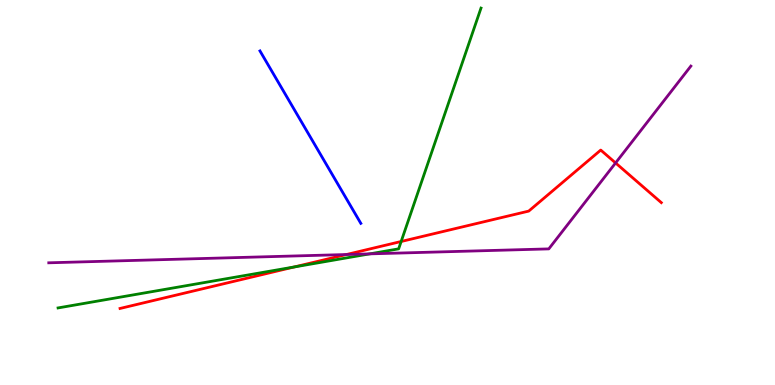[{'lines': ['blue', 'red'], 'intersections': []}, {'lines': ['green', 'red'], 'intersections': [{'x': 3.8, 'y': 3.07}, {'x': 5.18, 'y': 3.73}]}, {'lines': ['purple', 'red'], 'intersections': [{'x': 4.47, 'y': 3.39}, {'x': 7.94, 'y': 5.77}]}, {'lines': ['blue', 'green'], 'intersections': []}, {'lines': ['blue', 'purple'], 'intersections': []}, {'lines': ['green', 'purple'], 'intersections': [{'x': 4.77, 'y': 3.41}]}]